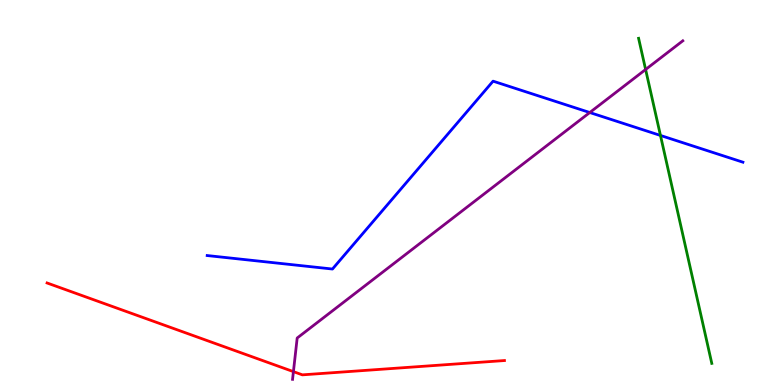[{'lines': ['blue', 'red'], 'intersections': []}, {'lines': ['green', 'red'], 'intersections': []}, {'lines': ['purple', 'red'], 'intersections': [{'x': 3.79, 'y': 0.347}]}, {'lines': ['blue', 'green'], 'intersections': [{'x': 8.52, 'y': 6.48}]}, {'lines': ['blue', 'purple'], 'intersections': [{'x': 7.61, 'y': 7.08}]}, {'lines': ['green', 'purple'], 'intersections': [{'x': 8.33, 'y': 8.2}]}]